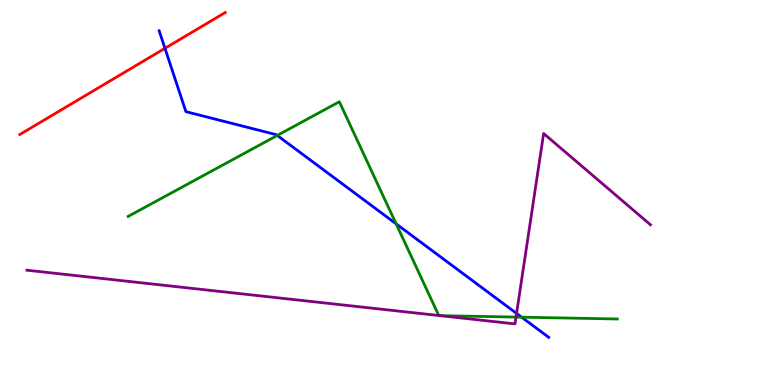[{'lines': ['blue', 'red'], 'intersections': [{'x': 2.13, 'y': 8.75}]}, {'lines': ['green', 'red'], 'intersections': []}, {'lines': ['purple', 'red'], 'intersections': []}, {'lines': ['blue', 'green'], 'intersections': [{'x': 3.58, 'y': 6.48}, {'x': 5.11, 'y': 4.19}, {'x': 6.73, 'y': 1.76}]}, {'lines': ['blue', 'purple'], 'intersections': [{'x': 6.67, 'y': 1.86}]}, {'lines': ['green', 'purple'], 'intersections': [{'x': 5.66, 'y': 1.8}, {'x': 5.68, 'y': 1.8}, {'x': 6.66, 'y': 1.76}]}]